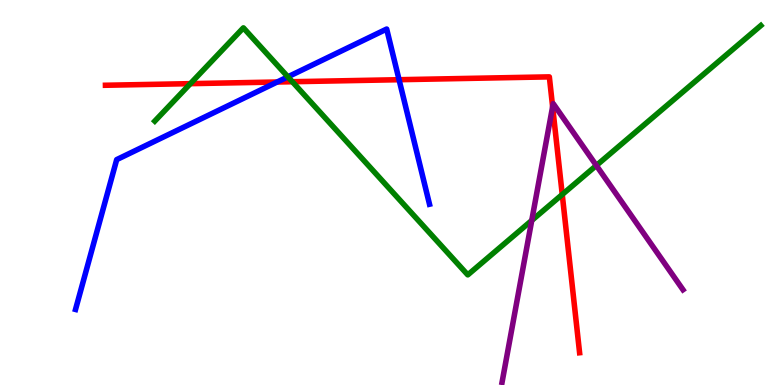[{'lines': ['blue', 'red'], 'intersections': [{'x': 3.58, 'y': 7.87}, {'x': 5.15, 'y': 7.93}]}, {'lines': ['green', 'red'], 'intersections': [{'x': 2.46, 'y': 7.83}, {'x': 3.77, 'y': 7.88}, {'x': 7.25, 'y': 4.95}]}, {'lines': ['purple', 'red'], 'intersections': [{'x': 7.13, 'y': 7.23}]}, {'lines': ['blue', 'green'], 'intersections': [{'x': 3.71, 'y': 8.0}]}, {'lines': ['blue', 'purple'], 'intersections': []}, {'lines': ['green', 'purple'], 'intersections': [{'x': 6.86, 'y': 4.27}, {'x': 7.69, 'y': 5.7}]}]